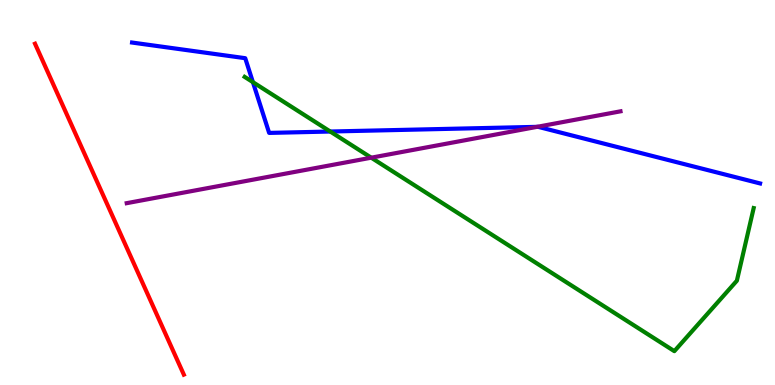[{'lines': ['blue', 'red'], 'intersections': []}, {'lines': ['green', 'red'], 'intersections': []}, {'lines': ['purple', 'red'], 'intersections': []}, {'lines': ['blue', 'green'], 'intersections': [{'x': 3.26, 'y': 7.87}, {'x': 4.26, 'y': 6.58}]}, {'lines': ['blue', 'purple'], 'intersections': [{'x': 6.93, 'y': 6.71}]}, {'lines': ['green', 'purple'], 'intersections': [{'x': 4.79, 'y': 5.9}]}]